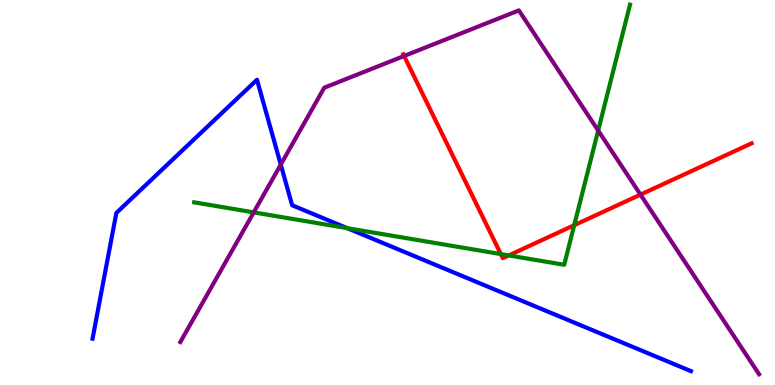[{'lines': ['blue', 'red'], 'intersections': []}, {'lines': ['green', 'red'], 'intersections': [{'x': 6.46, 'y': 3.4}, {'x': 6.56, 'y': 3.37}, {'x': 7.41, 'y': 4.15}]}, {'lines': ['purple', 'red'], 'intersections': [{'x': 5.21, 'y': 8.55}, {'x': 8.26, 'y': 4.94}]}, {'lines': ['blue', 'green'], 'intersections': [{'x': 4.48, 'y': 4.07}]}, {'lines': ['blue', 'purple'], 'intersections': [{'x': 3.62, 'y': 5.72}]}, {'lines': ['green', 'purple'], 'intersections': [{'x': 3.27, 'y': 4.48}, {'x': 7.72, 'y': 6.61}]}]